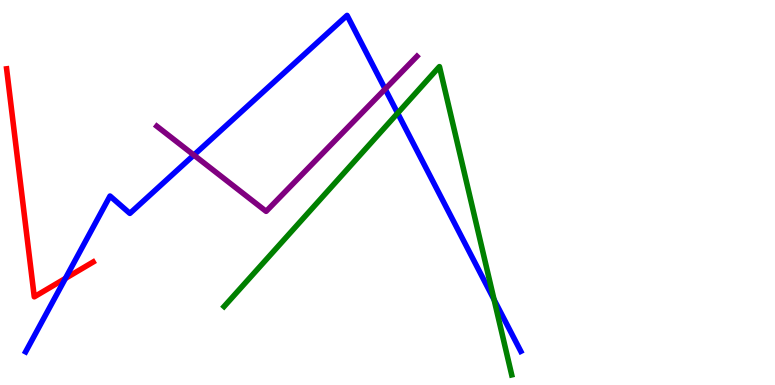[{'lines': ['blue', 'red'], 'intersections': [{'x': 0.844, 'y': 2.77}]}, {'lines': ['green', 'red'], 'intersections': []}, {'lines': ['purple', 'red'], 'intersections': []}, {'lines': ['blue', 'green'], 'intersections': [{'x': 5.13, 'y': 7.06}, {'x': 6.38, 'y': 2.22}]}, {'lines': ['blue', 'purple'], 'intersections': [{'x': 2.5, 'y': 5.97}, {'x': 4.97, 'y': 7.69}]}, {'lines': ['green', 'purple'], 'intersections': []}]